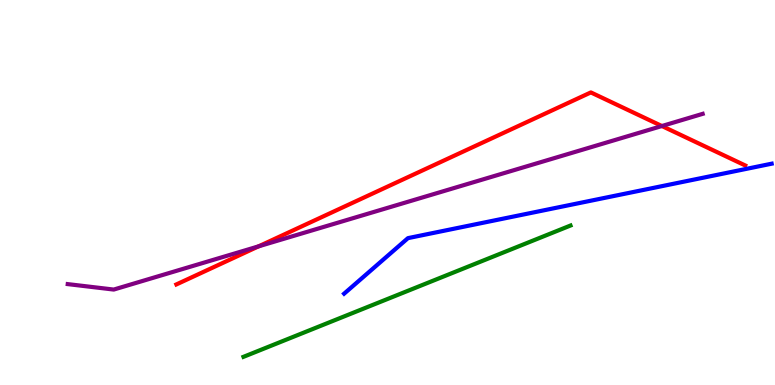[{'lines': ['blue', 'red'], 'intersections': []}, {'lines': ['green', 'red'], 'intersections': []}, {'lines': ['purple', 'red'], 'intersections': [{'x': 3.34, 'y': 3.6}, {'x': 8.54, 'y': 6.73}]}, {'lines': ['blue', 'green'], 'intersections': []}, {'lines': ['blue', 'purple'], 'intersections': []}, {'lines': ['green', 'purple'], 'intersections': []}]